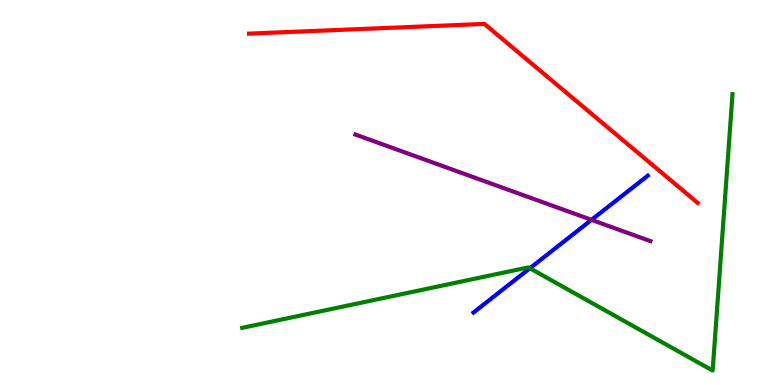[{'lines': ['blue', 'red'], 'intersections': []}, {'lines': ['green', 'red'], 'intersections': []}, {'lines': ['purple', 'red'], 'intersections': []}, {'lines': ['blue', 'green'], 'intersections': [{'x': 6.84, 'y': 3.03}]}, {'lines': ['blue', 'purple'], 'intersections': [{'x': 7.63, 'y': 4.29}]}, {'lines': ['green', 'purple'], 'intersections': []}]